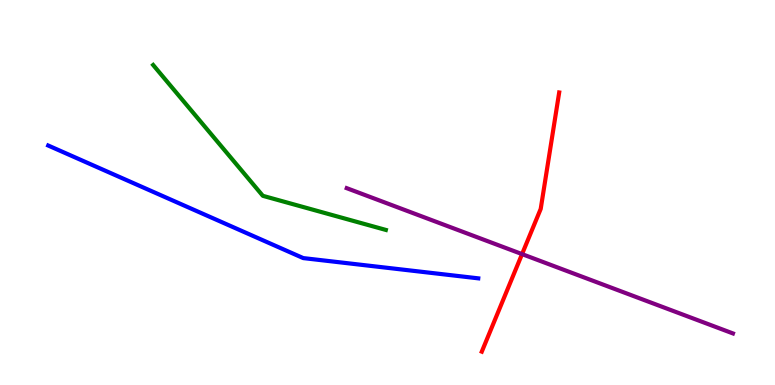[{'lines': ['blue', 'red'], 'intersections': []}, {'lines': ['green', 'red'], 'intersections': []}, {'lines': ['purple', 'red'], 'intersections': [{'x': 6.74, 'y': 3.4}]}, {'lines': ['blue', 'green'], 'intersections': []}, {'lines': ['blue', 'purple'], 'intersections': []}, {'lines': ['green', 'purple'], 'intersections': []}]